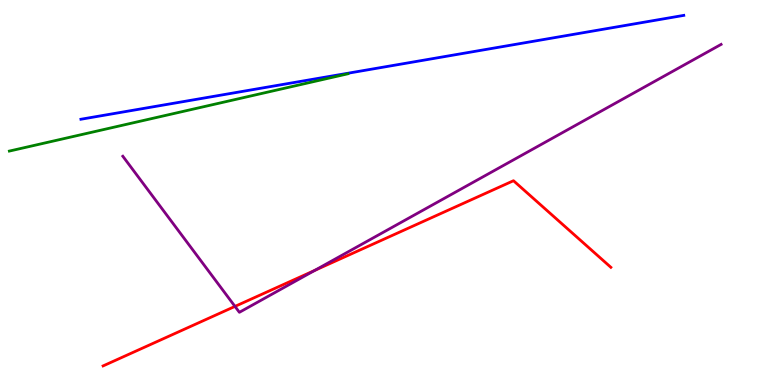[{'lines': ['blue', 'red'], 'intersections': []}, {'lines': ['green', 'red'], 'intersections': []}, {'lines': ['purple', 'red'], 'intersections': [{'x': 3.03, 'y': 2.04}, {'x': 4.06, 'y': 2.98}]}, {'lines': ['blue', 'green'], 'intersections': []}, {'lines': ['blue', 'purple'], 'intersections': []}, {'lines': ['green', 'purple'], 'intersections': []}]